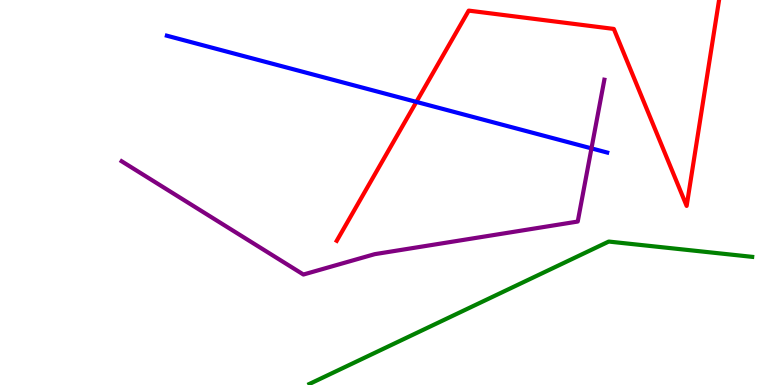[{'lines': ['blue', 'red'], 'intersections': [{'x': 5.37, 'y': 7.35}]}, {'lines': ['green', 'red'], 'intersections': []}, {'lines': ['purple', 'red'], 'intersections': []}, {'lines': ['blue', 'green'], 'intersections': []}, {'lines': ['blue', 'purple'], 'intersections': [{'x': 7.63, 'y': 6.15}]}, {'lines': ['green', 'purple'], 'intersections': []}]